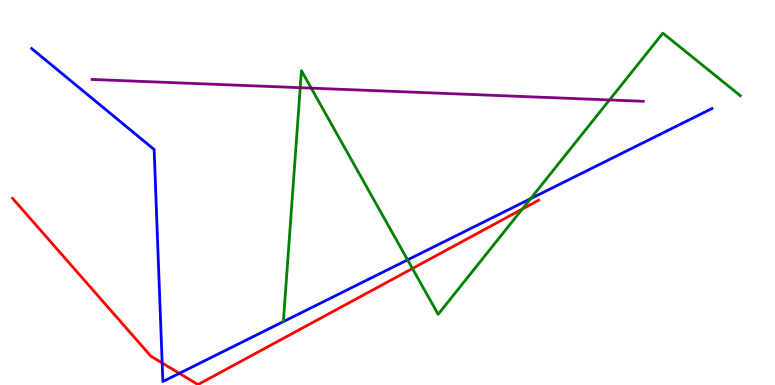[{'lines': ['blue', 'red'], 'intersections': [{'x': 2.09, 'y': 0.572}, {'x': 2.31, 'y': 0.303}]}, {'lines': ['green', 'red'], 'intersections': [{'x': 5.32, 'y': 3.03}, {'x': 6.74, 'y': 4.57}]}, {'lines': ['purple', 'red'], 'intersections': []}, {'lines': ['blue', 'green'], 'intersections': [{'x': 5.26, 'y': 3.25}, {'x': 6.85, 'y': 4.84}]}, {'lines': ['blue', 'purple'], 'intersections': []}, {'lines': ['green', 'purple'], 'intersections': [{'x': 3.87, 'y': 7.72}, {'x': 4.02, 'y': 7.71}, {'x': 7.86, 'y': 7.4}]}]